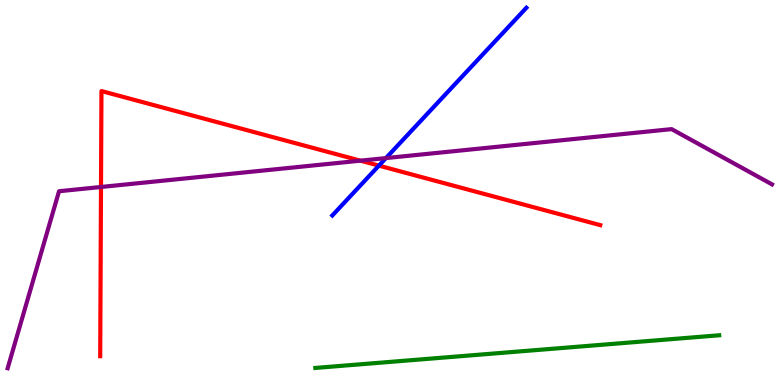[{'lines': ['blue', 'red'], 'intersections': [{'x': 4.89, 'y': 5.7}]}, {'lines': ['green', 'red'], 'intersections': []}, {'lines': ['purple', 'red'], 'intersections': [{'x': 1.3, 'y': 5.14}, {'x': 4.65, 'y': 5.83}]}, {'lines': ['blue', 'green'], 'intersections': []}, {'lines': ['blue', 'purple'], 'intersections': [{'x': 4.98, 'y': 5.89}]}, {'lines': ['green', 'purple'], 'intersections': []}]